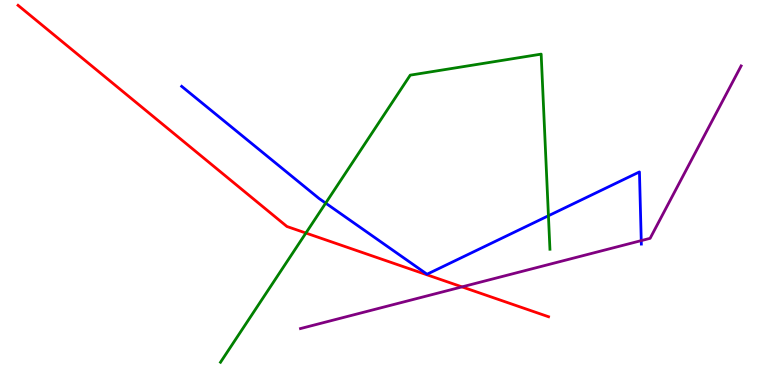[{'lines': ['blue', 'red'], 'intersections': []}, {'lines': ['green', 'red'], 'intersections': [{'x': 3.95, 'y': 3.95}]}, {'lines': ['purple', 'red'], 'intersections': [{'x': 5.96, 'y': 2.55}]}, {'lines': ['blue', 'green'], 'intersections': [{'x': 4.2, 'y': 4.72}, {'x': 7.08, 'y': 4.4}]}, {'lines': ['blue', 'purple'], 'intersections': [{'x': 8.27, 'y': 3.75}]}, {'lines': ['green', 'purple'], 'intersections': []}]